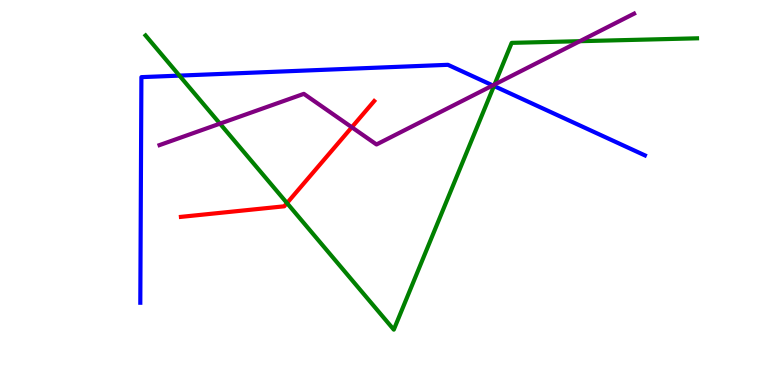[{'lines': ['blue', 'red'], 'intersections': []}, {'lines': ['green', 'red'], 'intersections': [{'x': 3.7, 'y': 4.73}]}, {'lines': ['purple', 'red'], 'intersections': [{'x': 4.54, 'y': 6.69}]}, {'lines': ['blue', 'green'], 'intersections': [{'x': 2.32, 'y': 8.04}, {'x': 6.37, 'y': 7.77}]}, {'lines': ['blue', 'purple'], 'intersections': [{'x': 6.36, 'y': 7.78}]}, {'lines': ['green', 'purple'], 'intersections': [{'x': 2.84, 'y': 6.79}, {'x': 6.38, 'y': 7.8}, {'x': 7.48, 'y': 8.93}]}]